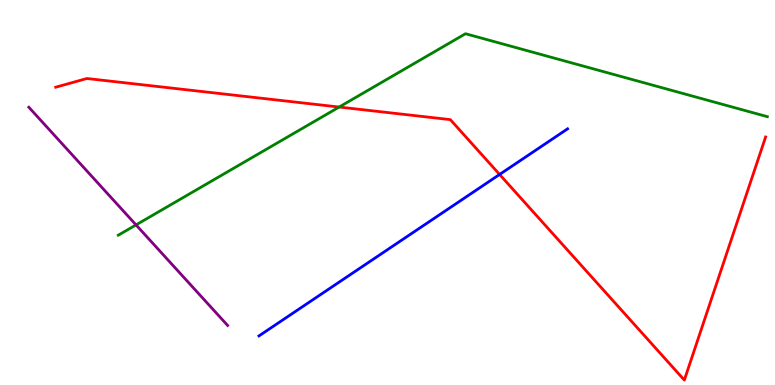[{'lines': ['blue', 'red'], 'intersections': [{'x': 6.45, 'y': 5.47}]}, {'lines': ['green', 'red'], 'intersections': [{'x': 4.38, 'y': 7.22}]}, {'lines': ['purple', 'red'], 'intersections': []}, {'lines': ['blue', 'green'], 'intersections': []}, {'lines': ['blue', 'purple'], 'intersections': []}, {'lines': ['green', 'purple'], 'intersections': [{'x': 1.76, 'y': 4.16}]}]